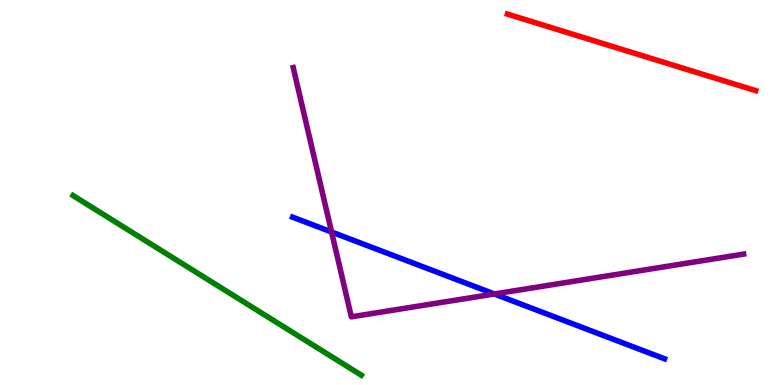[{'lines': ['blue', 'red'], 'intersections': []}, {'lines': ['green', 'red'], 'intersections': []}, {'lines': ['purple', 'red'], 'intersections': []}, {'lines': ['blue', 'green'], 'intersections': []}, {'lines': ['blue', 'purple'], 'intersections': [{'x': 4.28, 'y': 3.97}, {'x': 6.38, 'y': 2.36}]}, {'lines': ['green', 'purple'], 'intersections': []}]